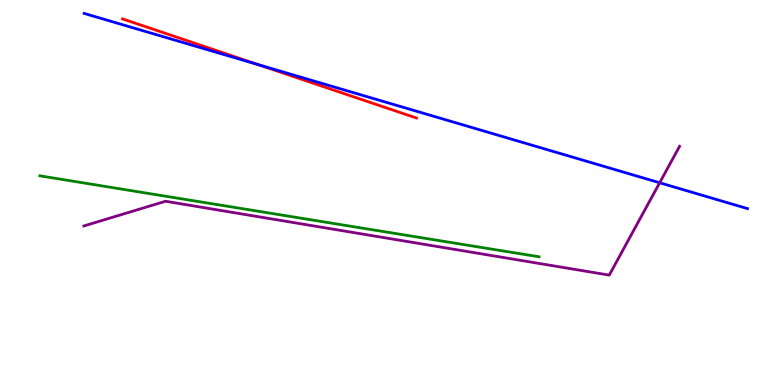[{'lines': ['blue', 'red'], 'intersections': [{'x': 3.33, 'y': 8.32}]}, {'lines': ['green', 'red'], 'intersections': []}, {'lines': ['purple', 'red'], 'intersections': []}, {'lines': ['blue', 'green'], 'intersections': []}, {'lines': ['blue', 'purple'], 'intersections': [{'x': 8.51, 'y': 5.25}]}, {'lines': ['green', 'purple'], 'intersections': []}]